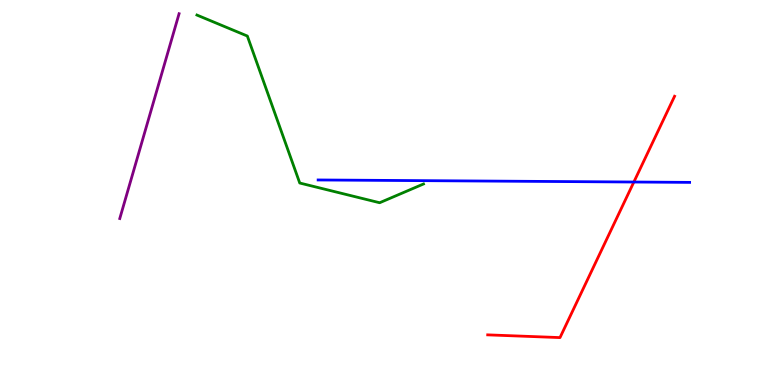[{'lines': ['blue', 'red'], 'intersections': [{'x': 8.18, 'y': 5.27}]}, {'lines': ['green', 'red'], 'intersections': []}, {'lines': ['purple', 'red'], 'intersections': []}, {'lines': ['blue', 'green'], 'intersections': []}, {'lines': ['blue', 'purple'], 'intersections': []}, {'lines': ['green', 'purple'], 'intersections': []}]